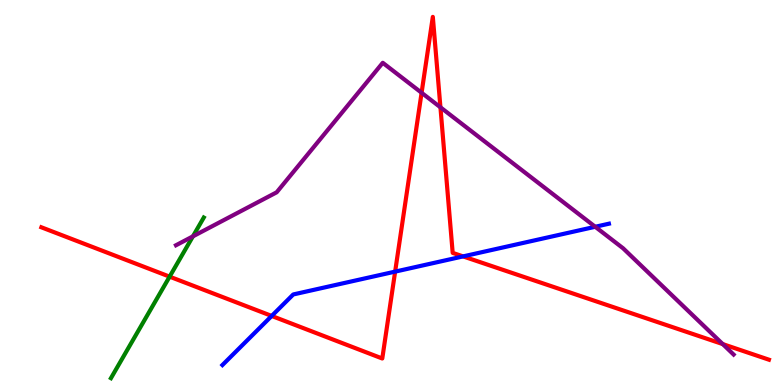[{'lines': ['blue', 'red'], 'intersections': [{'x': 3.51, 'y': 1.79}, {'x': 5.1, 'y': 2.94}, {'x': 5.98, 'y': 3.34}]}, {'lines': ['green', 'red'], 'intersections': [{'x': 2.19, 'y': 2.81}]}, {'lines': ['purple', 'red'], 'intersections': [{'x': 5.44, 'y': 7.59}, {'x': 5.68, 'y': 7.21}, {'x': 9.33, 'y': 1.06}]}, {'lines': ['blue', 'green'], 'intersections': []}, {'lines': ['blue', 'purple'], 'intersections': [{'x': 7.68, 'y': 4.11}]}, {'lines': ['green', 'purple'], 'intersections': [{'x': 2.49, 'y': 3.86}]}]